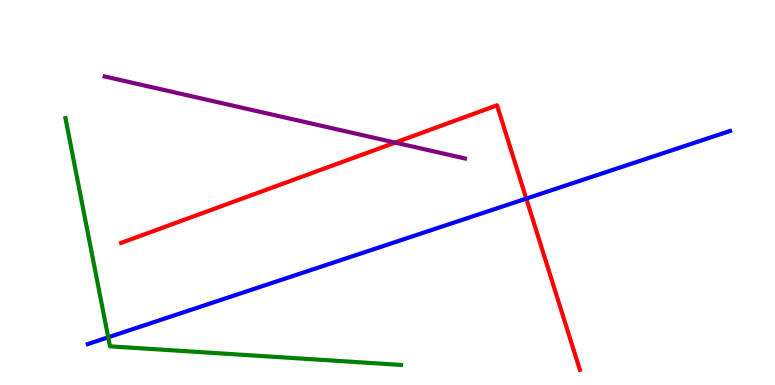[{'lines': ['blue', 'red'], 'intersections': [{'x': 6.79, 'y': 4.84}]}, {'lines': ['green', 'red'], 'intersections': []}, {'lines': ['purple', 'red'], 'intersections': [{'x': 5.1, 'y': 6.3}]}, {'lines': ['blue', 'green'], 'intersections': [{'x': 1.4, 'y': 1.24}]}, {'lines': ['blue', 'purple'], 'intersections': []}, {'lines': ['green', 'purple'], 'intersections': []}]